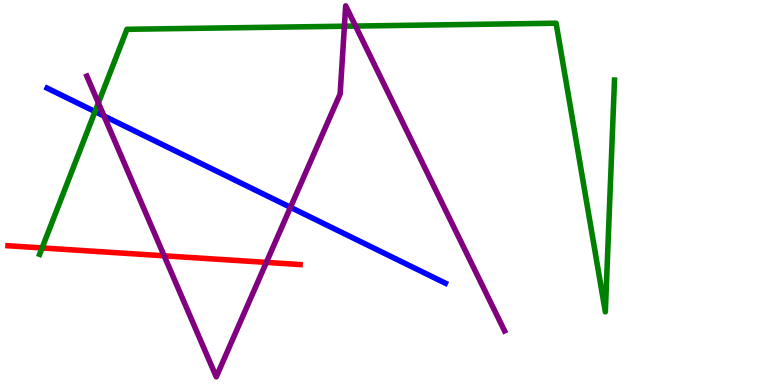[{'lines': ['blue', 'red'], 'intersections': []}, {'lines': ['green', 'red'], 'intersections': [{'x': 0.543, 'y': 3.56}]}, {'lines': ['purple', 'red'], 'intersections': [{'x': 2.12, 'y': 3.36}, {'x': 3.44, 'y': 3.18}]}, {'lines': ['blue', 'green'], 'intersections': [{'x': 1.23, 'y': 7.1}]}, {'lines': ['blue', 'purple'], 'intersections': [{'x': 1.34, 'y': 6.99}, {'x': 3.75, 'y': 4.62}]}, {'lines': ['green', 'purple'], 'intersections': [{'x': 1.27, 'y': 7.33}, {'x': 4.44, 'y': 9.32}, {'x': 4.59, 'y': 9.32}]}]